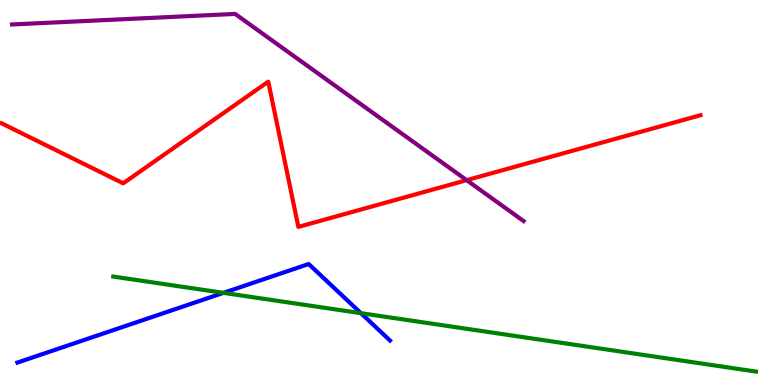[{'lines': ['blue', 'red'], 'intersections': []}, {'lines': ['green', 'red'], 'intersections': []}, {'lines': ['purple', 'red'], 'intersections': [{'x': 6.02, 'y': 5.32}]}, {'lines': ['blue', 'green'], 'intersections': [{'x': 2.88, 'y': 2.39}, {'x': 4.66, 'y': 1.87}]}, {'lines': ['blue', 'purple'], 'intersections': []}, {'lines': ['green', 'purple'], 'intersections': []}]